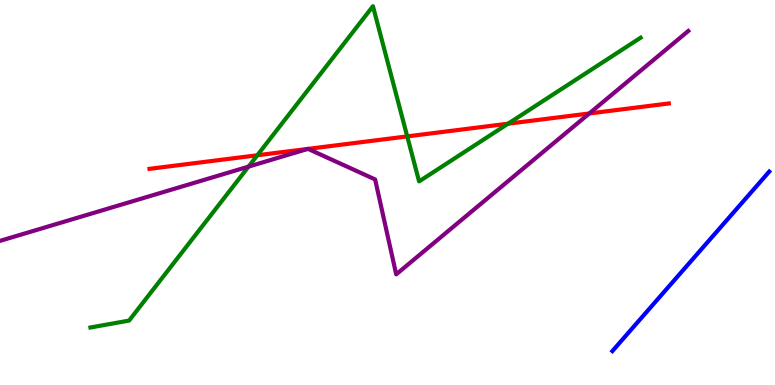[{'lines': ['blue', 'red'], 'intersections': []}, {'lines': ['green', 'red'], 'intersections': [{'x': 3.32, 'y': 5.97}, {'x': 5.25, 'y': 6.46}, {'x': 6.56, 'y': 6.79}]}, {'lines': ['purple', 'red'], 'intersections': [{'x': 3.97, 'y': 6.13}, {'x': 3.97, 'y': 6.13}, {'x': 7.6, 'y': 7.05}]}, {'lines': ['blue', 'green'], 'intersections': []}, {'lines': ['blue', 'purple'], 'intersections': []}, {'lines': ['green', 'purple'], 'intersections': [{'x': 3.21, 'y': 5.67}]}]